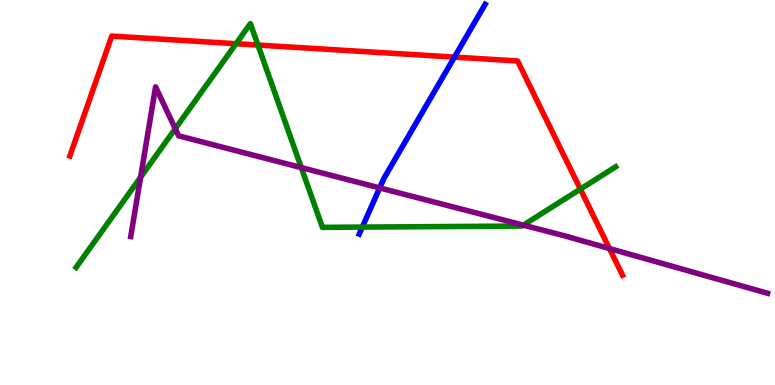[{'lines': ['blue', 'red'], 'intersections': [{'x': 5.86, 'y': 8.52}]}, {'lines': ['green', 'red'], 'intersections': [{'x': 3.05, 'y': 8.86}, {'x': 3.33, 'y': 8.83}, {'x': 7.49, 'y': 5.09}]}, {'lines': ['purple', 'red'], 'intersections': [{'x': 7.86, 'y': 3.54}]}, {'lines': ['blue', 'green'], 'intersections': [{'x': 4.67, 'y': 4.1}]}, {'lines': ['blue', 'purple'], 'intersections': [{'x': 4.9, 'y': 5.12}]}, {'lines': ['green', 'purple'], 'intersections': [{'x': 1.81, 'y': 5.4}, {'x': 2.26, 'y': 6.66}, {'x': 3.89, 'y': 5.65}, {'x': 6.75, 'y': 4.15}]}]